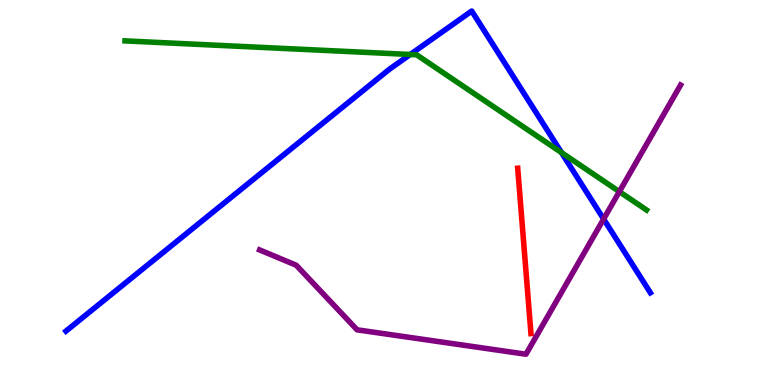[{'lines': ['blue', 'red'], 'intersections': []}, {'lines': ['green', 'red'], 'intersections': []}, {'lines': ['purple', 'red'], 'intersections': []}, {'lines': ['blue', 'green'], 'intersections': [{'x': 5.29, 'y': 8.58}, {'x': 7.25, 'y': 6.04}]}, {'lines': ['blue', 'purple'], 'intersections': [{'x': 7.79, 'y': 4.31}]}, {'lines': ['green', 'purple'], 'intersections': [{'x': 7.99, 'y': 5.02}]}]